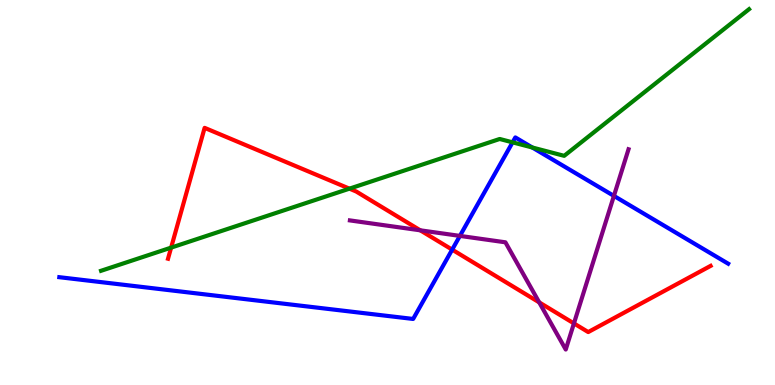[{'lines': ['blue', 'red'], 'intersections': [{'x': 5.83, 'y': 3.52}]}, {'lines': ['green', 'red'], 'intersections': [{'x': 2.21, 'y': 3.57}, {'x': 4.51, 'y': 5.1}]}, {'lines': ['purple', 'red'], 'intersections': [{'x': 5.42, 'y': 4.02}, {'x': 6.96, 'y': 2.15}, {'x': 7.41, 'y': 1.6}]}, {'lines': ['blue', 'green'], 'intersections': [{'x': 6.61, 'y': 6.3}, {'x': 6.87, 'y': 6.17}]}, {'lines': ['blue', 'purple'], 'intersections': [{'x': 5.93, 'y': 3.87}, {'x': 7.92, 'y': 4.91}]}, {'lines': ['green', 'purple'], 'intersections': []}]